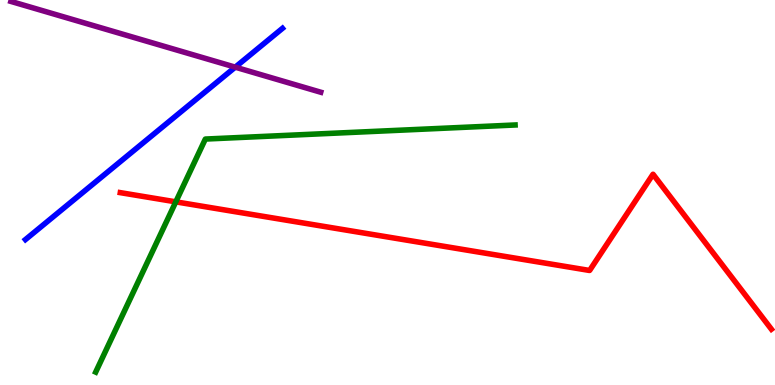[{'lines': ['blue', 'red'], 'intersections': []}, {'lines': ['green', 'red'], 'intersections': [{'x': 2.27, 'y': 4.76}]}, {'lines': ['purple', 'red'], 'intersections': []}, {'lines': ['blue', 'green'], 'intersections': []}, {'lines': ['blue', 'purple'], 'intersections': [{'x': 3.04, 'y': 8.26}]}, {'lines': ['green', 'purple'], 'intersections': []}]